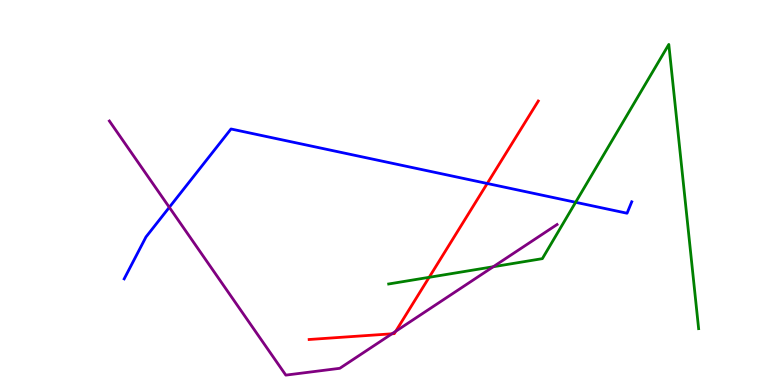[{'lines': ['blue', 'red'], 'intersections': [{'x': 6.29, 'y': 5.23}]}, {'lines': ['green', 'red'], 'intersections': [{'x': 5.54, 'y': 2.8}]}, {'lines': ['purple', 'red'], 'intersections': [{'x': 5.06, 'y': 1.33}, {'x': 5.11, 'y': 1.4}]}, {'lines': ['blue', 'green'], 'intersections': [{'x': 7.43, 'y': 4.75}]}, {'lines': ['blue', 'purple'], 'intersections': [{'x': 2.18, 'y': 4.62}]}, {'lines': ['green', 'purple'], 'intersections': [{'x': 6.36, 'y': 3.07}]}]